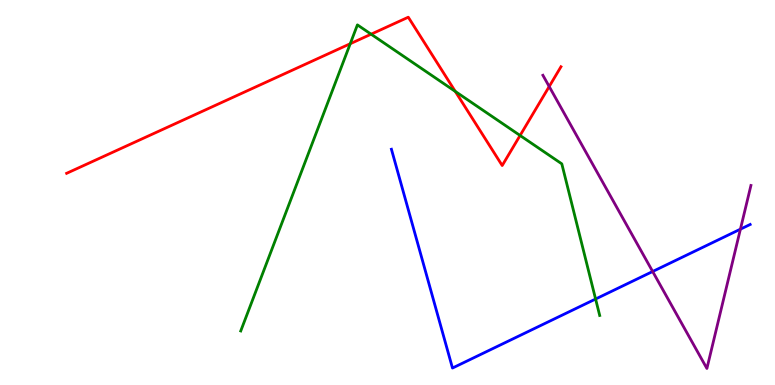[{'lines': ['blue', 'red'], 'intersections': []}, {'lines': ['green', 'red'], 'intersections': [{'x': 4.52, 'y': 8.86}, {'x': 4.79, 'y': 9.11}, {'x': 5.87, 'y': 7.63}, {'x': 6.71, 'y': 6.48}]}, {'lines': ['purple', 'red'], 'intersections': [{'x': 7.09, 'y': 7.75}]}, {'lines': ['blue', 'green'], 'intersections': [{'x': 7.69, 'y': 2.23}]}, {'lines': ['blue', 'purple'], 'intersections': [{'x': 8.42, 'y': 2.95}, {'x': 9.55, 'y': 4.05}]}, {'lines': ['green', 'purple'], 'intersections': []}]